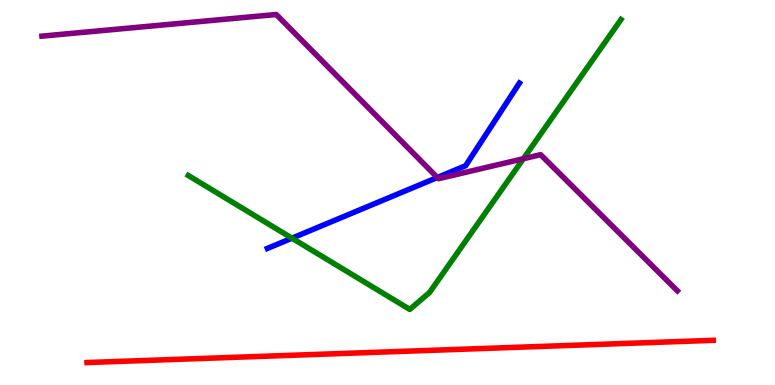[{'lines': ['blue', 'red'], 'intersections': []}, {'lines': ['green', 'red'], 'intersections': []}, {'lines': ['purple', 'red'], 'intersections': []}, {'lines': ['blue', 'green'], 'intersections': [{'x': 3.77, 'y': 3.81}]}, {'lines': ['blue', 'purple'], 'intersections': [{'x': 5.64, 'y': 5.39}]}, {'lines': ['green', 'purple'], 'intersections': [{'x': 6.75, 'y': 5.88}]}]